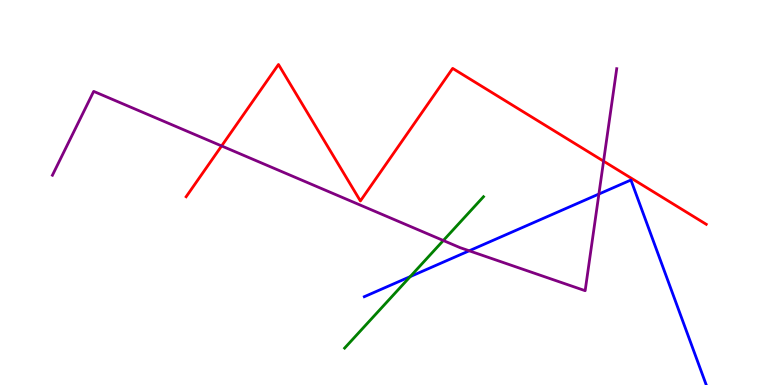[{'lines': ['blue', 'red'], 'intersections': []}, {'lines': ['green', 'red'], 'intersections': []}, {'lines': ['purple', 'red'], 'intersections': [{'x': 2.86, 'y': 6.21}, {'x': 7.79, 'y': 5.81}]}, {'lines': ['blue', 'green'], 'intersections': [{'x': 5.29, 'y': 2.82}]}, {'lines': ['blue', 'purple'], 'intersections': [{'x': 6.05, 'y': 3.49}, {'x': 7.73, 'y': 4.96}]}, {'lines': ['green', 'purple'], 'intersections': [{'x': 5.72, 'y': 3.75}]}]